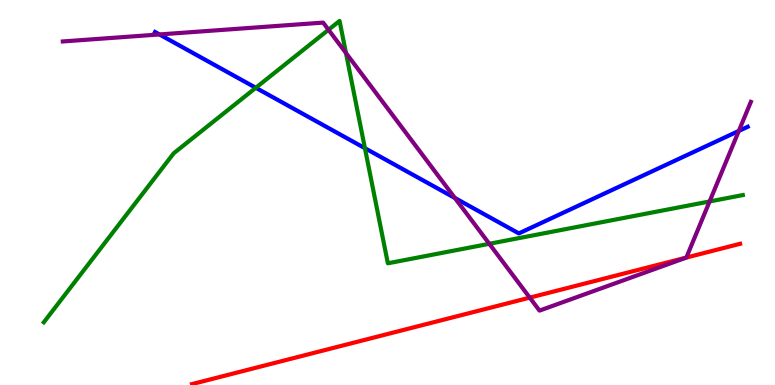[{'lines': ['blue', 'red'], 'intersections': []}, {'lines': ['green', 'red'], 'intersections': []}, {'lines': ['purple', 'red'], 'intersections': [{'x': 6.84, 'y': 2.27}, {'x': 8.86, 'y': 3.31}]}, {'lines': ['blue', 'green'], 'intersections': [{'x': 3.3, 'y': 7.72}, {'x': 4.71, 'y': 6.15}]}, {'lines': ['blue', 'purple'], 'intersections': [{'x': 2.06, 'y': 9.11}, {'x': 5.87, 'y': 4.86}, {'x': 9.53, 'y': 6.6}]}, {'lines': ['green', 'purple'], 'intersections': [{'x': 4.24, 'y': 9.23}, {'x': 4.46, 'y': 8.62}, {'x': 6.31, 'y': 3.67}, {'x': 9.16, 'y': 4.77}]}]